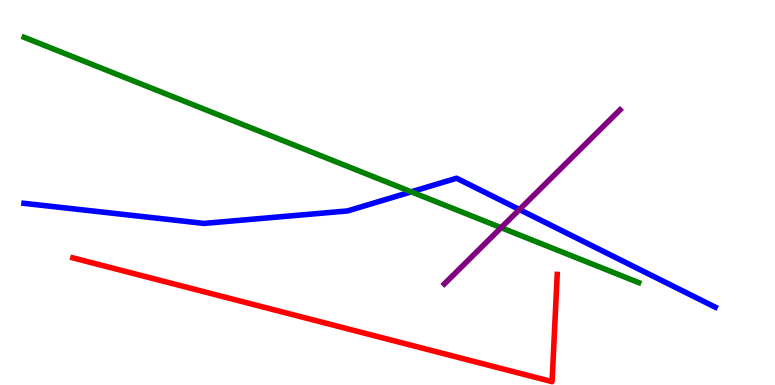[{'lines': ['blue', 'red'], 'intersections': []}, {'lines': ['green', 'red'], 'intersections': []}, {'lines': ['purple', 'red'], 'intersections': []}, {'lines': ['blue', 'green'], 'intersections': [{'x': 5.31, 'y': 5.02}]}, {'lines': ['blue', 'purple'], 'intersections': [{'x': 6.7, 'y': 4.56}]}, {'lines': ['green', 'purple'], 'intersections': [{'x': 6.47, 'y': 4.09}]}]